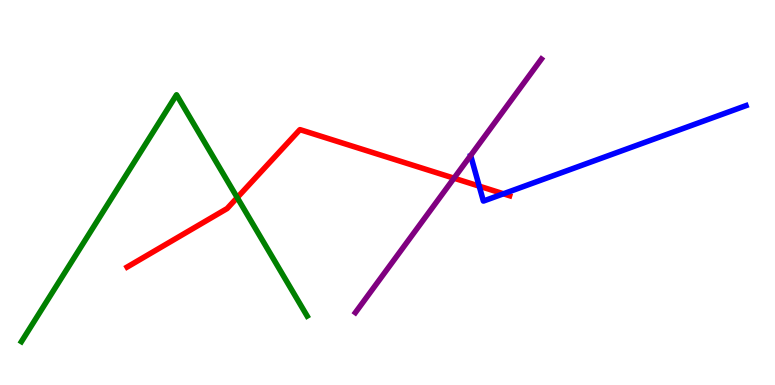[{'lines': ['blue', 'red'], 'intersections': [{'x': 6.18, 'y': 5.17}, {'x': 6.5, 'y': 4.97}]}, {'lines': ['green', 'red'], 'intersections': [{'x': 3.06, 'y': 4.87}]}, {'lines': ['purple', 'red'], 'intersections': [{'x': 5.86, 'y': 5.37}]}, {'lines': ['blue', 'green'], 'intersections': []}, {'lines': ['blue', 'purple'], 'intersections': []}, {'lines': ['green', 'purple'], 'intersections': []}]